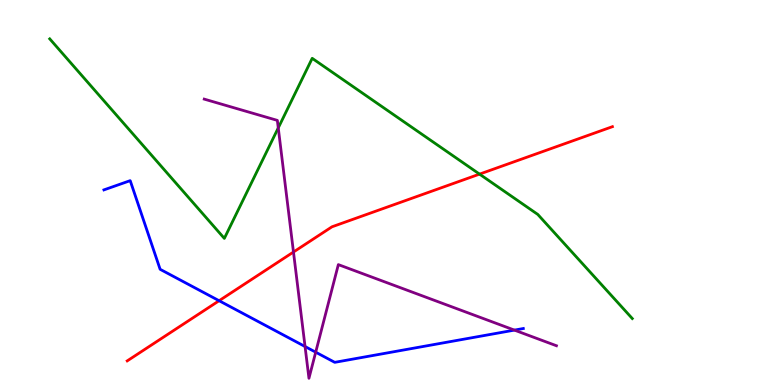[{'lines': ['blue', 'red'], 'intersections': [{'x': 2.83, 'y': 2.19}]}, {'lines': ['green', 'red'], 'intersections': [{'x': 6.19, 'y': 5.48}]}, {'lines': ['purple', 'red'], 'intersections': [{'x': 3.79, 'y': 3.45}]}, {'lines': ['blue', 'green'], 'intersections': []}, {'lines': ['blue', 'purple'], 'intersections': [{'x': 3.94, 'y': 1.0}, {'x': 4.07, 'y': 0.852}, {'x': 6.64, 'y': 1.43}]}, {'lines': ['green', 'purple'], 'intersections': [{'x': 3.59, 'y': 6.68}]}]